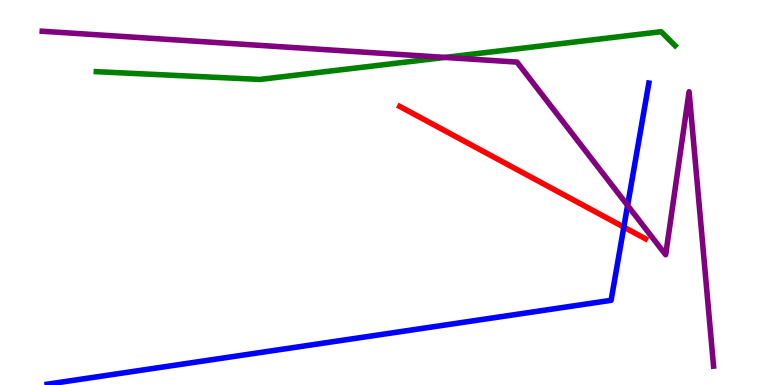[{'lines': ['blue', 'red'], 'intersections': [{'x': 8.05, 'y': 4.1}]}, {'lines': ['green', 'red'], 'intersections': []}, {'lines': ['purple', 'red'], 'intersections': []}, {'lines': ['blue', 'green'], 'intersections': []}, {'lines': ['blue', 'purple'], 'intersections': [{'x': 8.1, 'y': 4.66}]}, {'lines': ['green', 'purple'], 'intersections': [{'x': 5.74, 'y': 8.51}]}]